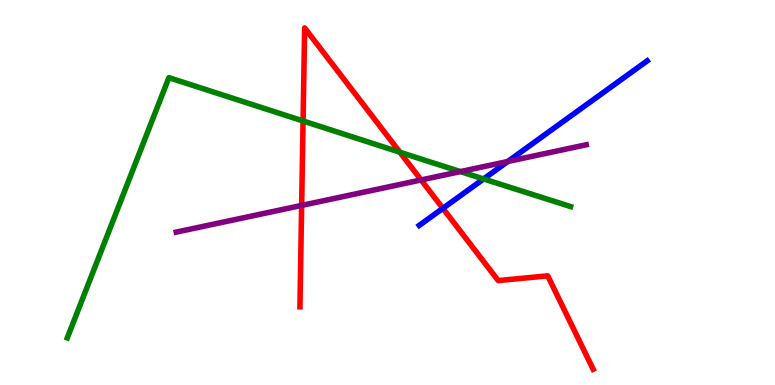[{'lines': ['blue', 'red'], 'intersections': [{'x': 5.71, 'y': 4.59}]}, {'lines': ['green', 'red'], 'intersections': [{'x': 3.91, 'y': 6.86}, {'x': 5.16, 'y': 6.05}]}, {'lines': ['purple', 'red'], 'intersections': [{'x': 3.89, 'y': 4.66}, {'x': 5.43, 'y': 5.33}]}, {'lines': ['blue', 'green'], 'intersections': [{'x': 6.24, 'y': 5.35}]}, {'lines': ['blue', 'purple'], 'intersections': [{'x': 6.55, 'y': 5.81}]}, {'lines': ['green', 'purple'], 'intersections': [{'x': 5.94, 'y': 5.54}]}]